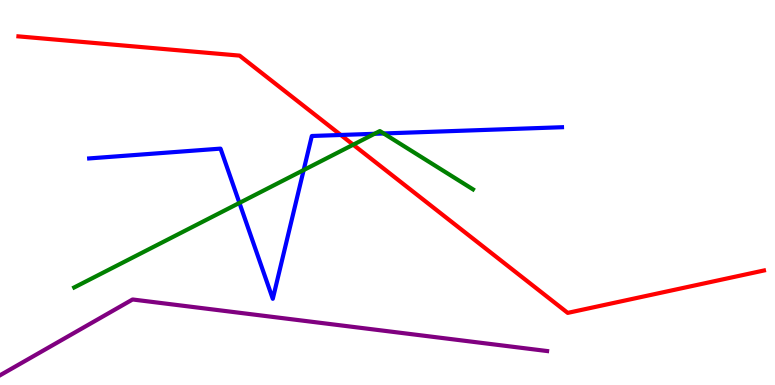[{'lines': ['blue', 'red'], 'intersections': [{'x': 4.4, 'y': 6.49}]}, {'lines': ['green', 'red'], 'intersections': [{'x': 4.56, 'y': 6.24}]}, {'lines': ['purple', 'red'], 'intersections': []}, {'lines': ['blue', 'green'], 'intersections': [{'x': 3.09, 'y': 4.73}, {'x': 3.92, 'y': 5.58}, {'x': 4.83, 'y': 6.52}, {'x': 4.95, 'y': 6.53}]}, {'lines': ['blue', 'purple'], 'intersections': []}, {'lines': ['green', 'purple'], 'intersections': []}]